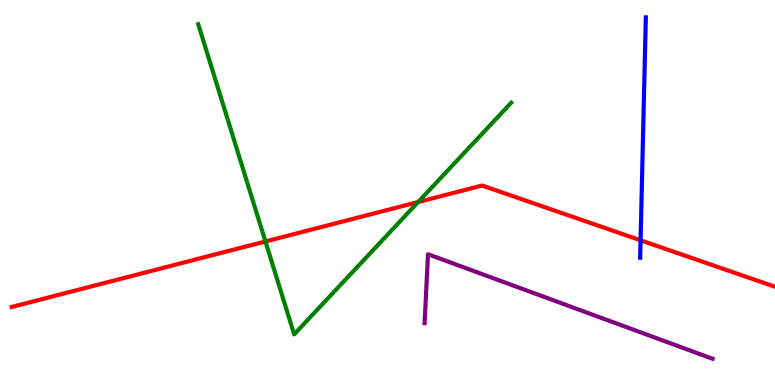[{'lines': ['blue', 'red'], 'intersections': [{'x': 8.27, 'y': 3.76}]}, {'lines': ['green', 'red'], 'intersections': [{'x': 3.42, 'y': 3.73}, {'x': 5.4, 'y': 4.75}]}, {'lines': ['purple', 'red'], 'intersections': []}, {'lines': ['blue', 'green'], 'intersections': []}, {'lines': ['blue', 'purple'], 'intersections': []}, {'lines': ['green', 'purple'], 'intersections': []}]